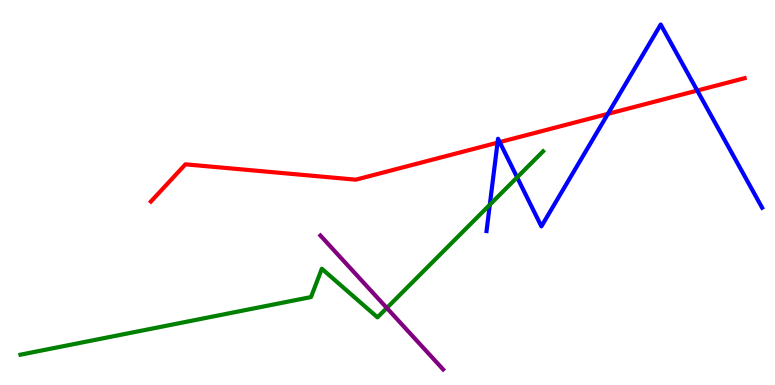[{'lines': ['blue', 'red'], 'intersections': [{'x': 6.42, 'y': 6.29}, {'x': 6.45, 'y': 6.31}, {'x': 7.84, 'y': 7.04}, {'x': 9.0, 'y': 7.65}]}, {'lines': ['green', 'red'], 'intersections': []}, {'lines': ['purple', 'red'], 'intersections': []}, {'lines': ['blue', 'green'], 'intersections': [{'x': 6.32, 'y': 4.68}, {'x': 6.67, 'y': 5.39}]}, {'lines': ['blue', 'purple'], 'intersections': []}, {'lines': ['green', 'purple'], 'intersections': [{'x': 4.99, 'y': 2.0}]}]